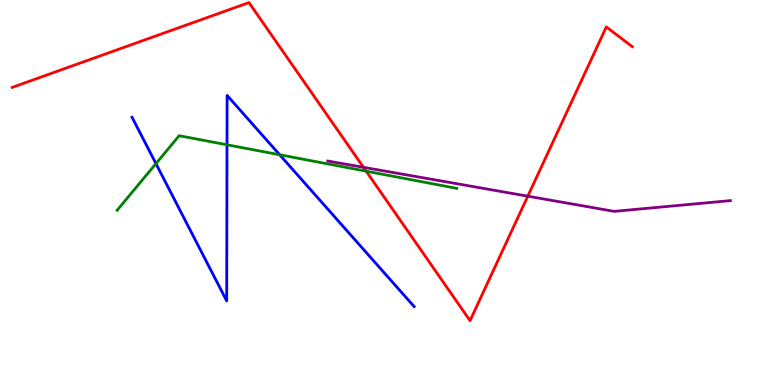[{'lines': ['blue', 'red'], 'intersections': []}, {'lines': ['green', 'red'], 'intersections': [{'x': 4.72, 'y': 5.55}]}, {'lines': ['purple', 'red'], 'intersections': [{'x': 4.69, 'y': 5.65}, {'x': 6.81, 'y': 4.9}]}, {'lines': ['blue', 'green'], 'intersections': [{'x': 2.01, 'y': 5.75}, {'x': 2.93, 'y': 6.24}, {'x': 3.61, 'y': 5.98}]}, {'lines': ['blue', 'purple'], 'intersections': []}, {'lines': ['green', 'purple'], 'intersections': []}]